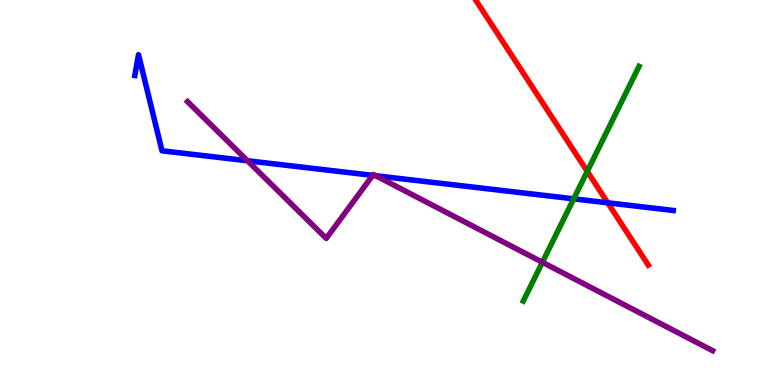[{'lines': ['blue', 'red'], 'intersections': [{'x': 7.84, 'y': 4.73}]}, {'lines': ['green', 'red'], 'intersections': [{'x': 7.58, 'y': 5.55}]}, {'lines': ['purple', 'red'], 'intersections': []}, {'lines': ['blue', 'green'], 'intersections': [{'x': 7.4, 'y': 4.84}]}, {'lines': ['blue', 'purple'], 'intersections': [{'x': 3.19, 'y': 5.82}, {'x': 4.81, 'y': 5.44}, {'x': 4.85, 'y': 5.44}]}, {'lines': ['green', 'purple'], 'intersections': [{'x': 7.0, 'y': 3.19}]}]